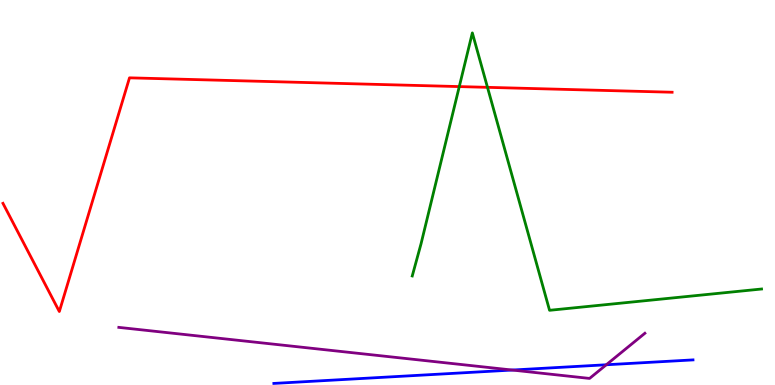[{'lines': ['blue', 'red'], 'intersections': []}, {'lines': ['green', 'red'], 'intersections': [{'x': 5.93, 'y': 7.75}, {'x': 6.29, 'y': 7.73}]}, {'lines': ['purple', 'red'], 'intersections': []}, {'lines': ['blue', 'green'], 'intersections': []}, {'lines': ['blue', 'purple'], 'intersections': [{'x': 6.61, 'y': 0.388}, {'x': 7.82, 'y': 0.526}]}, {'lines': ['green', 'purple'], 'intersections': []}]